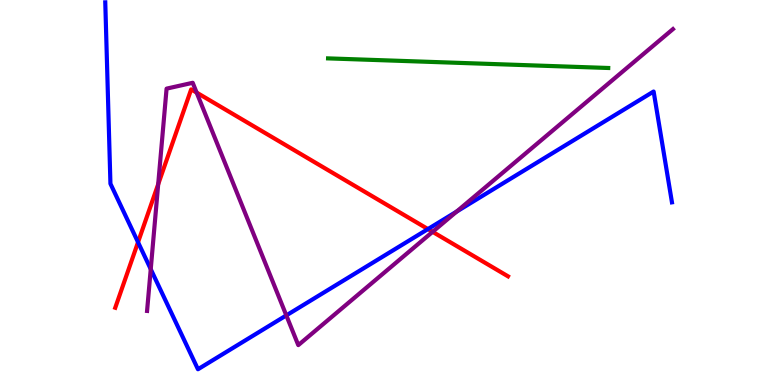[{'lines': ['blue', 'red'], 'intersections': [{'x': 1.78, 'y': 3.71}, {'x': 5.52, 'y': 4.05}]}, {'lines': ['green', 'red'], 'intersections': []}, {'lines': ['purple', 'red'], 'intersections': [{'x': 2.04, 'y': 5.21}, {'x': 2.54, 'y': 7.59}, {'x': 5.58, 'y': 3.98}]}, {'lines': ['blue', 'green'], 'intersections': []}, {'lines': ['blue', 'purple'], 'intersections': [{'x': 1.95, 'y': 3.01}, {'x': 3.69, 'y': 1.81}, {'x': 5.89, 'y': 4.5}]}, {'lines': ['green', 'purple'], 'intersections': []}]